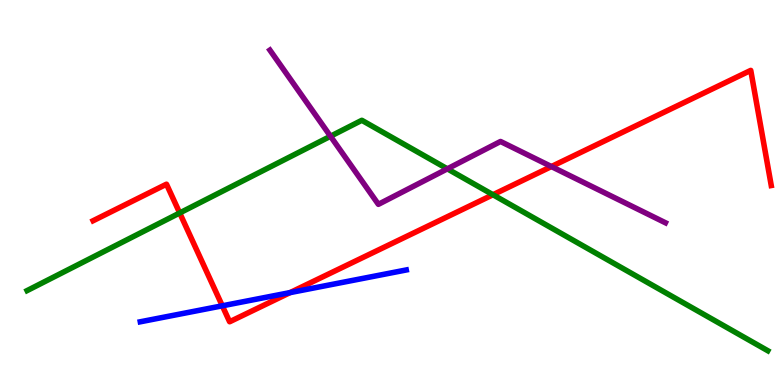[{'lines': ['blue', 'red'], 'intersections': [{'x': 2.87, 'y': 2.06}, {'x': 3.74, 'y': 2.4}]}, {'lines': ['green', 'red'], 'intersections': [{'x': 2.32, 'y': 4.47}, {'x': 6.36, 'y': 4.94}]}, {'lines': ['purple', 'red'], 'intersections': [{'x': 7.11, 'y': 5.67}]}, {'lines': ['blue', 'green'], 'intersections': []}, {'lines': ['blue', 'purple'], 'intersections': []}, {'lines': ['green', 'purple'], 'intersections': [{'x': 4.26, 'y': 6.46}, {'x': 5.77, 'y': 5.61}]}]